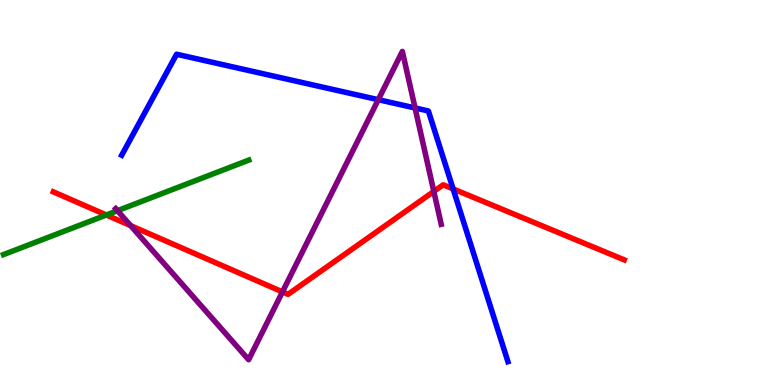[{'lines': ['blue', 'red'], 'intersections': [{'x': 5.85, 'y': 5.09}]}, {'lines': ['green', 'red'], 'intersections': [{'x': 1.37, 'y': 4.42}]}, {'lines': ['purple', 'red'], 'intersections': [{'x': 1.69, 'y': 4.14}, {'x': 3.64, 'y': 2.42}, {'x': 5.6, 'y': 5.03}]}, {'lines': ['blue', 'green'], 'intersections': []}, {'lines': ['blue', 'purple'], 'intersections': [{'x': 4.88, 'y': 7.41}, {'x': 5.36, 'y': 7.2}]}, {'lines': ['green', 'purple'], 'intersections': [{'x': 1.52, 'y': 4.53}]}]